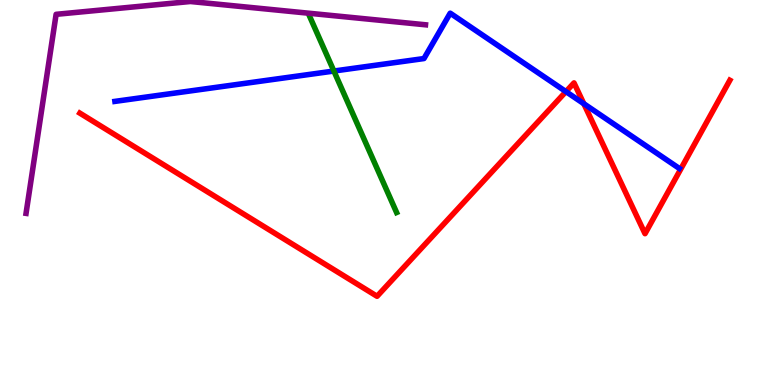[{'lines': ['blue', 'red'], 'intersections': [{'x': 7.3, 'y': 7.62}, {'x': 7.53, 'y': 7.31}]}, {'lines': ['green', 'red'], 'intersections': []}, {'lines': ['purple', 'red'], 'intersections': []}, {'lines': ['blue', 'green'], 'intersections': [{'x': 4.31, 'y': 8.15}]}, {'lines': ['blue', 'purple'], 'intersections': []}, {'lines': ['green', 'purple'], 'intersections': []}]